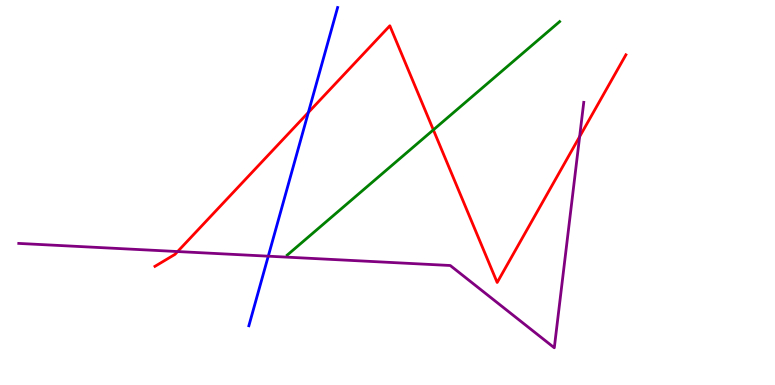[{'lines': ['blue', 'red'], 'intersections': [{'x': 3.98, 'y': 7.08}]}, {'lines': ['green', 'red'], 'intersections': [{'x': 5.59, 'y': 6.63}]}, {'lines': ['purple', 'red'], 'intersections': [{'x': 2.29, 'y': 3.47}, {'x': 7.48, 'y': 6.45}]}, {'lines': ['blue', 'green'], 'intersections': []}, {'lines': ['blue', 'purple'], 'intersections': [{'x': 3.46, 'y': 3.35}]}, {'lines': ['green', 'purple'], 'intersections': []}]